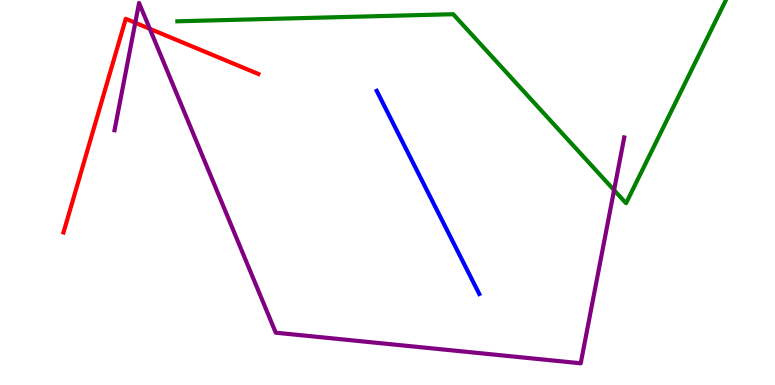[{'lines': ['blue', 'red'], 'intersections': []}, {'lines': ['green', 'red'], 'intersections': []}, {'lines': ['purple', 'red'], 'intersections': [{'x': 1.75, 'y': 9.41}, {'x': 1.93, 'y': 9.25}]}, {'lines': ['blue', 'green'], 'intersections': []}, {'lines': ['blue', 'purple'], 'intersections': []}, {'lines': ['green', 'purple'], 'intersections': [{'x': 7.92, 'y': 5.06}]}]